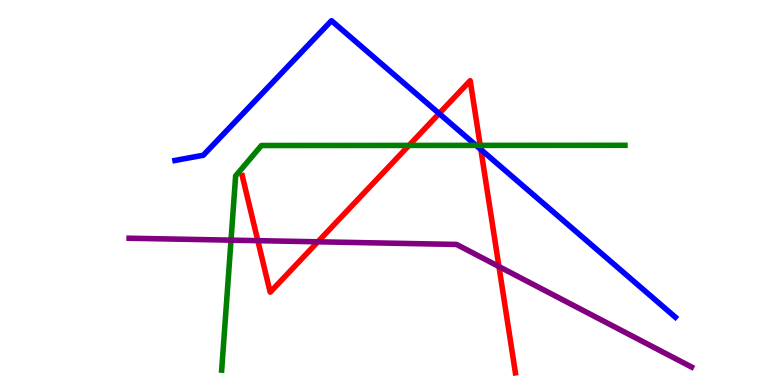[{'lines': ['blue', 'red'], 'intersections': [{'x': 5.67, 'y': 7.05}, {'x': 6.2, 'y': 6.12}]}, {'lines': ['green', 'red'], 'intersections': [{'x': 5.28, 'y': 6.22}, {'x': 6.2, 'y': 6.22}]}, {'lines': ['purple', 'red'], 'intersections': [{'x': 3.33, 'y': 3.75}, {'x': 4.1, 'y': 3.72}, {'x': 6.44, 'y': 3.08}]}, {'lines': ['blue', 'green'], 'intersections': [{'x': 6.14, 'y': 6.22}]}, {'lines': ['blue', 'purple'], 'intersections': []}, {'lines': ['green', 'purple'], 'intersections': [{'x': 2.98, 'y': 3.76}]}]